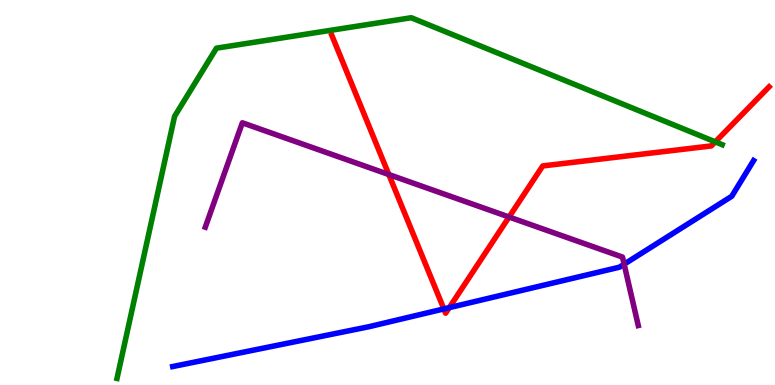[{'lines': ['blue', 'red'], 'intersections': [{'x': 5.73, 'y': 1.98}, {'x': 5.8, 'y': 2.01}]}, {'lines': ['green', 'red'], 'intersections': [{'x': 9.23, 'y': 6.32}]}, {'lines': ['purple', 'red'], 'intersections': [{'x': 5.02, 'y': 5.47}, {'x': 6.57, 'y': 4.36}]}, {'lines': ['blue', 'green'], 'intersections': []}, {'lines': ['blue', 'purple'], 'intersections': [{'x': 8.05, 'y': 3.14}]}, {'lines': ['green', 'purple'], 'intersections': []}]